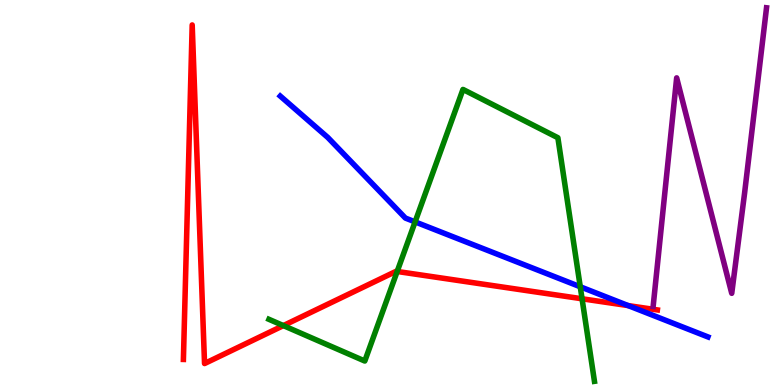[{'lines': ['blue', 'red'], 'intersections': [{'x': 8.11, 'y': 2.06}]}, {'lines': ['green', 'red'], 'intersections': [{'x': 3.66, 'y': 1.54}, {'x': 5.12, 'y': 2.95}, {'x': 7.51, 'y': 2.24}]}, {'lines': ['purple', 'red'], 'intersections': []}, {'lines': ['blue', 'green'], 'intersections': [{'x': 5.36, 'y': 4.24}, {'x': 7.49, 'y': 2.55}]}, {'lines': ['blue', 'purple'], 'intersections': []}, {'lines': ['green', 'purple'], 'intersections': []}]